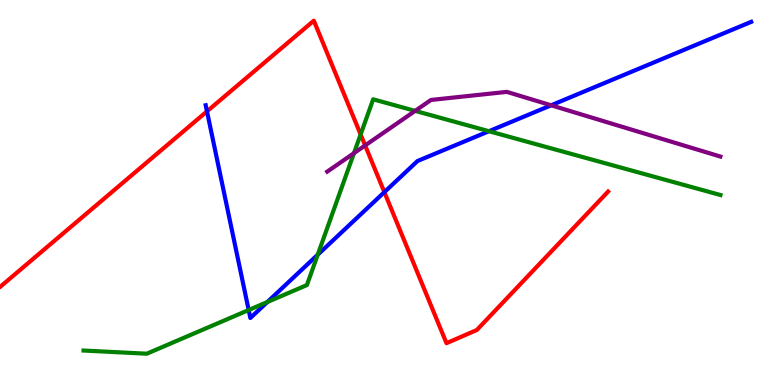[{'lines': ['blue', 'red'], 'intersections': [{'x': 2.67, 'y': 7.11}, {'x': 4.96, 'y': 5.01}]}, {'lines': ['green', 'red'], 'intersections': [{'x': 4.65, 'y': 6.51}]}, {'lines': ['purple', 'red'], 'intersections': [{'x': 4.71, 'y': 6.22}]}, {'lines': ['blue', 'green'], 'intersections': [{'x': 3.21, 'y': 1.95}, {'x': 3.45, 'y': 2.16}, {'x': 4.1, 'y': 3.38}, {'x': 6.31, 'y': 6.59}]}, {'lines': ['blue', 'purple'], 'intersections': [{'x': 7.11, 'y': 7.27}]}, {'lines': ['green', 'purple'], 'intersections': [{'x': 4.57, 'y': 6.02}, {'x': 5.36, 'y': 7.12}]}]